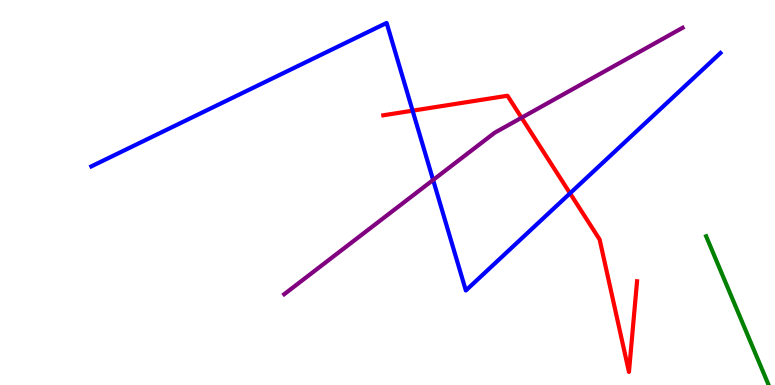[{'lines': ['blue', 'red'], 'intersections': [{'x': 5.32, 'y': 7.13}, {'x': 7.36, 'y': 4.98}]}, {'lines': ['green', 'red'], 'intersections': []}, {'lines': ['purple', 'red'], 'intersections': [{'x': 6.73, 'y': 6.94}]}, {'lines': ['blue', 'green'], 'intersections': []}, {'lines': ['blue', 'purple'], 'intersections': [{'x': 5.59, 'y': 5.33}]}, {'lines': ['green', 'purple'], 'intersections': []}]